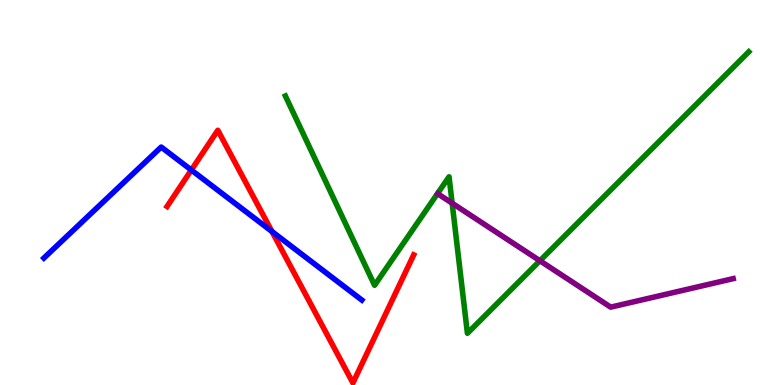[{'lines': ['blue', 'red'], 'intersections': [{'x': 2.47, 'y': 5.58}, {'x': 3.51, 'y': 3.99}]}, {'lines': ['green', 'red'], 'intersections': []}, {'lines': ['purple', 'red'], 'intersections': []}, {'lines': ['blue', 'green'], 'intersections': []}, {'lines': ['blue', 'purple'], 'intersections': []}, {'lines': ['green', 'purple'], 'intersections': [{'x': 5.83, 'y': 4.72}, {'x': 6.97, 'y': 3.23}]}]